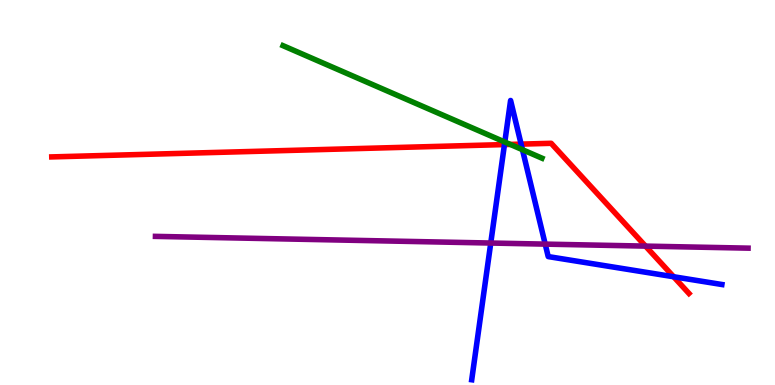[{'lines': ['blue', 'red'], 'intersections': [{'x': 6.51, 'y': 6.24}, {'x': 6.72, 'y': 6.26}, {'x': 8.69, 'y': 2.81}]}, {'lines': ['green', 'red'], 'intersections': [{'x': 6.58, 'y': 6.25}]}, {'lines': ['purple', 'red'], 'intersections': [{'x': 8.33, 'y': 3.61}]}, {'lines': ['blue', 'green'], 'intersections': [{'x': 6.51, 'y': 6.31}, {'x': 6.74, 'y': 6.11}]}, {'lines': ['blue', 'purple'], 'intersections': [{'x': 6.33, 'y': 3.69}, {'x': 7.03, 'y': 3.66}]}, {'lines': ['green', 'purple'], 'intersections': []}]